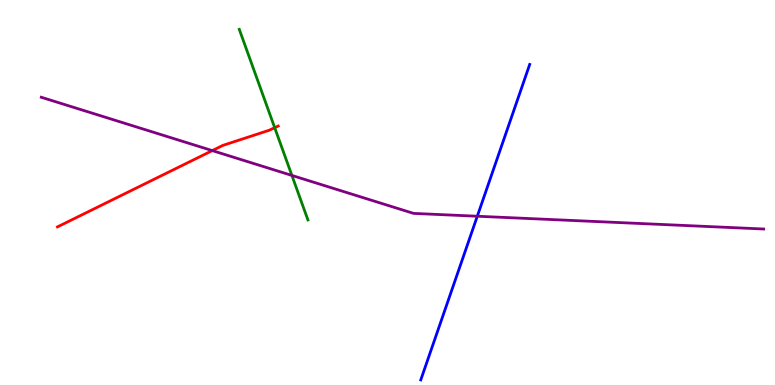[{'lines': ['blue', 'red'], 'intersections': []}, {'lines': ['green', 'red'], 'intersections': [{'x': 3.54, 'y': 6.68}]}, {'lines': ['purple', 'red'], 'intersections': [{'x': 2.74, 'y': 6.09}]}, {'lines': ['blue', 'green'], 'intersections': []}, {'lines': ['blue', 'purple'], 'intersections': [{'x': 6.16, 'y': 4.38}]}, {'lines': ['green', 'purple'], 'intersections': [{'x': 3.77, 'y': 5.44}]}]